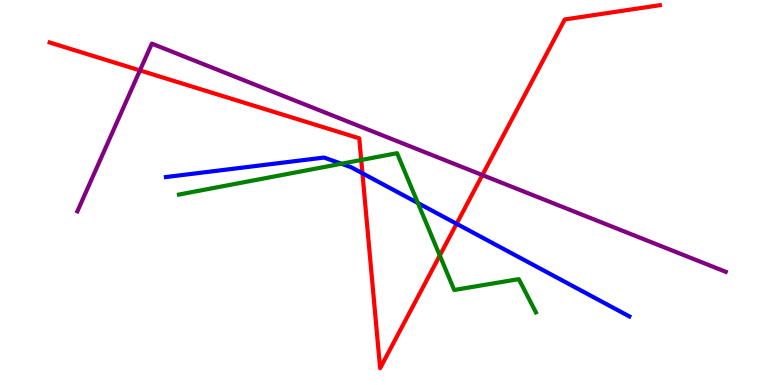[{'lines': ['blue', 'red'], 'intersections': [{'x': 4.68, 'y': 5.5}, {'x': 5.89, 'y': 4.19}]}, {'lines': ['green', 'red'], 'intersections': [{'x': 4.66, 'y': 5.84}, {'x': 5.67, 'y': 3.36}]}, {'lines': ['purple', 'red'], 'intersections': [{'x': 1.81, 'y': 8.17}, {'x': 6.22, 'y': 5.45}]}, {'lines': ['blue', 'green'], 'intersections': [{'x': 4.41, 'y': 5.75}, {'x': 5.39, 'y': 4.73}]}, {'lines': ['blue', 'purple'], 'intersections': []}, {'lines': ['green', 'purple'], 'intersections': []}]